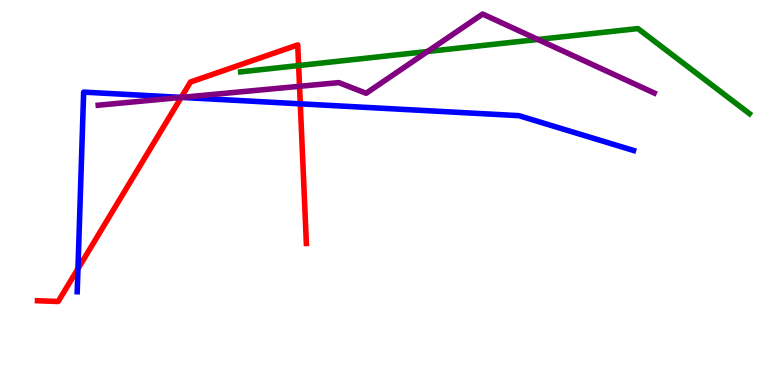[{'lines': ['blue', 'red'], 'intersections': [{'x': 1.01, 'y': 3.02}, {'x': 2.34, 'y': 7.47}, {'x': 3.87, 'y': 7.3}]}, {'lines': ['green', 'red'], 'intersections': [{'x': 3.85, 'y': 8.3}]}, {'lines': ['purple', 'red'], 'intersections': [{'x': 2.34, 'y': 7.47}, {'x': 3.86, 'y': 7.76}]}, {'lines': ['blue', 'green'], 'intersections': []}, {'lines': ['blue', 'purple'], 'intersections': [{'x': 2.34, 'y': 7.47}]}, {'lines': ['green', 'purple'], 'intersections': [{'x': 5.52, 'y': 8.66}, {'x': 6.94, 'y': 8.97}]}]